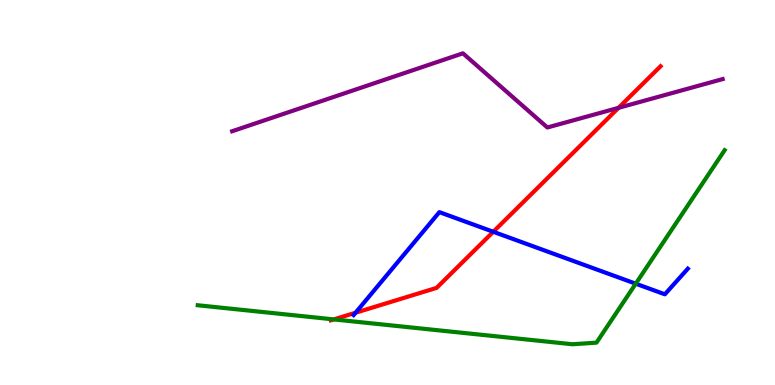[{'lines': ['blue', 'red'], 'intersections': [{'x': 4.59, 'y': 1.88}, {'x': 6.36, 'y': 3.98}]}, {'lines': ['green', 'red'], 'intersections': [{'x': 4.31, 'y': 1.7}]}, {'lines': ['purple', 'red'], 'intersections': [{'x': 7.98, 'y': 7.2}]}, {'lines': ['blue', 'green'], 'intersections': [{'x': 8.2, 'y': 2.63}]}, {'lines': ['blue', 'purple'], 'intersections': []}, {'lines': ['green', 'purple'], 'intersections': []}]